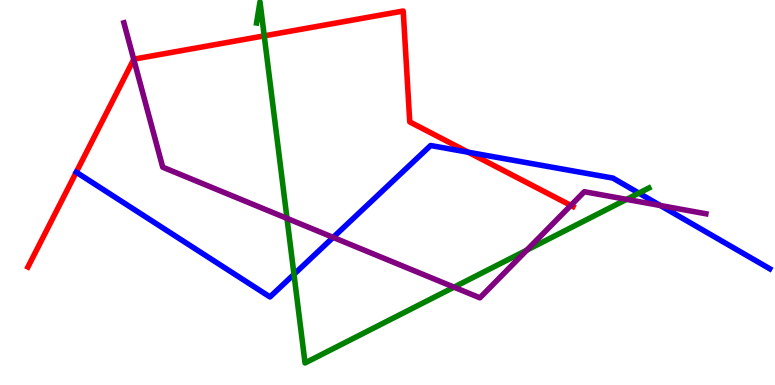[{'lines': ['blue', 'red'], 'intersections': [{'x': 6.04, 'y': 6.05}]}, {'lines': ['green', 'red'], 'intersections': [{'x': 3.41, 'y': 9.07}]}, {'lines': ['purple', 'red'], 'intersections': [{'x': 1.73, 'y': 8.46}, {'x': 7.37, 'y': 4.66}]}, {'lines': ['blue', 'green'], 'intersections': [{'x': 3.79, 'y': 2.88}, {'x': 8.24, 'y': 4.98}]}, {'lines': ['blue', 'purple'], 'intersections': [{'x': 4.3, 'y': 3.83}, {'x': 8.52, 'y': 4.66}]}, {'lines': ['green', 'purple'], 'intersections': [{'x': 3.7, 'y': 4.33}, {'x': 5.86, 'y': 2.54}, {'x': 6.8, 'y': 3.5}, {'x': 8.08, 'y': 4.82}]}]